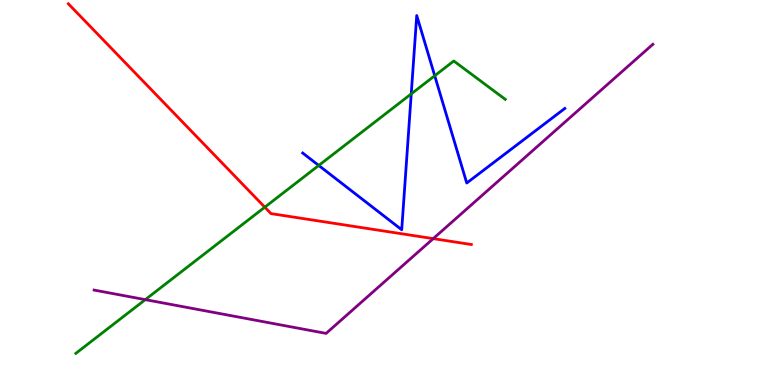[{'lines': ['blue', 'red'], 'intersections': []}, {'lines': ['green', 'red'], 'intersections': [{'x': 3.42, 'y': 4.62}]}, {'lines': ['purple', 'red'], 'intersections': [{'x': 5.59, 'y': 3.8}]}, {'lines': ['blue', 'green'], 'intersections': [{'x': 4.11, 'y': 5.7}, {'x': 5.31, 'y': 7.56}, {'x': 5.61, 'y': 8.03}]}, {'lines': ['blue', 'purple'], 'intersections': []}, {'lines': ['green', 'purple'], 'intersections': [{'x': 1.87, 'y': 2.22}]}]